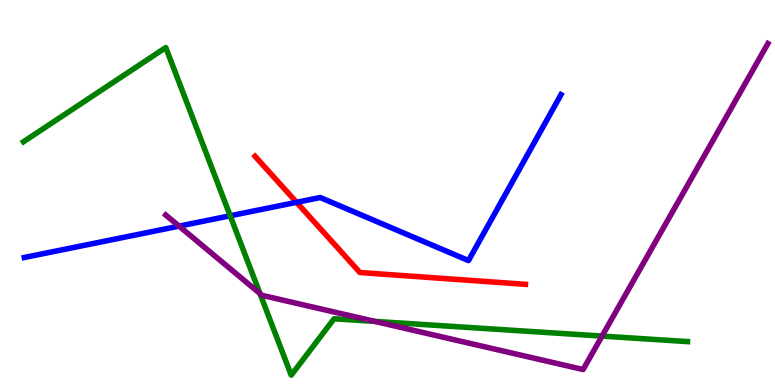[{'lines': ['blue', 'red'], 'intersections': [{'x': 3.83, 'y': 4.74}]}, {'lines': ['green', 'red'], 'intersections': []}, {'lines': ['purple', 'red'], 'intersections': []}, {'lines': ['blue', 'green'], 'intersections': [{'x': 2.97, 'y': 4.4}]}, {'lines': ['blue', 'purple'], 'intersections': [{'x': 2.31, 'y': 4.13}]}, {'lines': ['green', 'purple'], 'intersections': [{'x': 3.35, 'y': 2.38}, {'x': 4.84, 'y': 1.65}, {'x': 7.77, 'y': 1.27}]}]